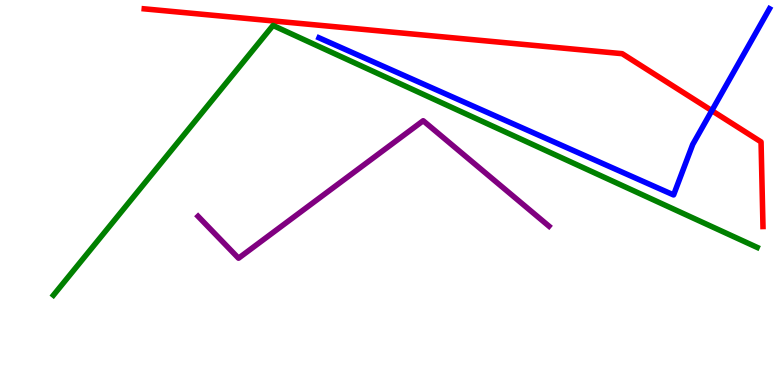[{'lines': ['blue', 'red'], 'intersections': [{'x': 9.18, 'y': 7.13}]}, {'lines': ['green', 'red'], 'intersections': []}, {'lines': ['purple', 'red'], 'intersections': []}, {'lines': ['blue', 'green'], 'intersections': []}, {'lines': ['blue', 'purple'], 'intersections': []}, {'lines': ['green', 'purple'], 'intersections': []}]